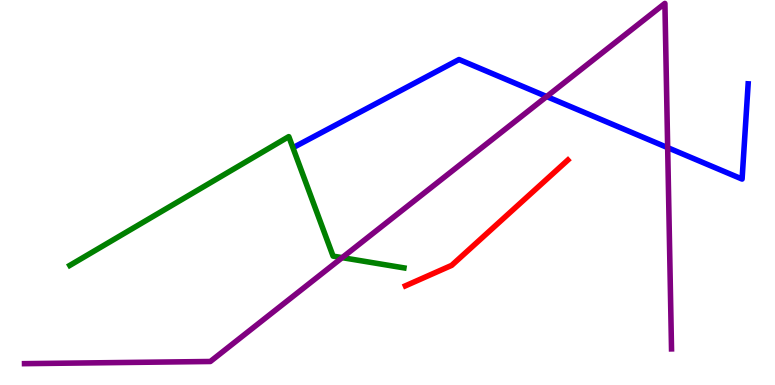[{'lines': ['blue', 'red'], 'intersections': []}, {'lines': ['green', 'red'], 'intersections': []}, {'lines': ['purple', 'red'], 'intersections': []}, {'lines': ['blue', 'green'], 'intersections': []}, {'lines': ['blue', 'purple'], 'intersections': [{'x': 7.05, 'y': 7.49}, {'x': 8.62, 'y': 6.17}]}, {'lines': ['green', 'purple'], 'intersections': [{'x': 4.42, 'y': 3.31}]}]